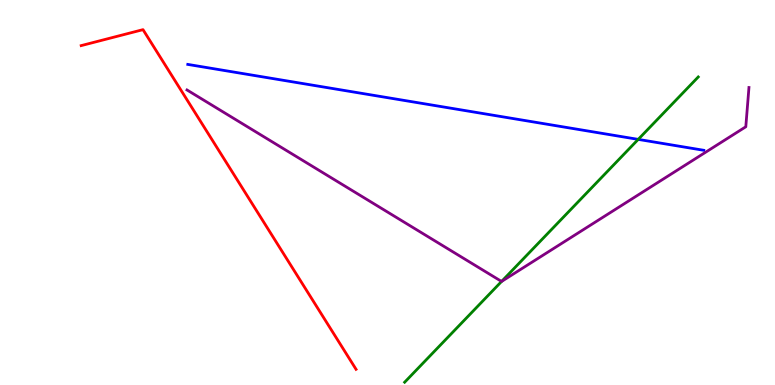[{'lines': ['blue', 'red'], 'intersections': []}, {'lines': ['green', 'red'], 'intersections': []}, {'lines': ['purple', 'red'], 'intersections': []}, {'lines': ['blue', 'green'], 'intersections': [{'x': 8.24, 'y': 6.38}]}, {'lines': ['blue', 'purple'], 'intersections': []}, {'lines': ['green', 'purple'], 'intersections': [{'x': 6.47, 'y': 2.69}]}]